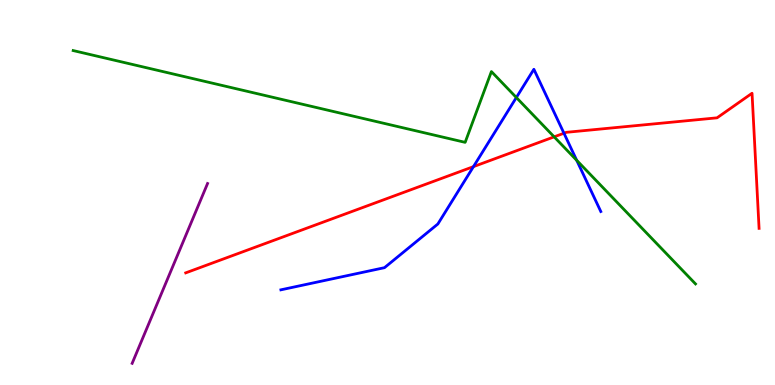[{'lines': ['blue', 'red'], 'intersections': [{'x': 6.11, 'y': 5.67}, {'x': 7.28, 'y': 6.54}]}, {'lines': ['green', 'red'], 'intersections': [{'x': 7.15, 'y': 6.45}]}, {'lines': ['purple', 'red'], 'intersections': []}, {'lines': ['blue', 'green'], 'intersections': [{'x': 6.66, 'y': 7.47}, {'x': 7.44, 'y': 5.84}]}, {'lines': ['blue', 'purple'], 'intersections': []}, {'lines': ['green', 'purple'], 'intersections': []}]